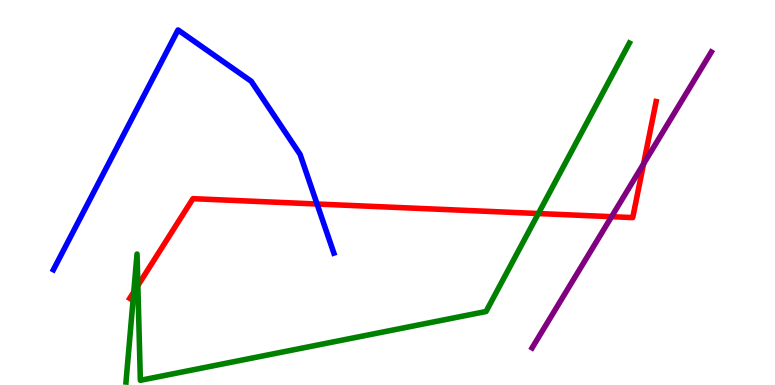[{'lines': ['blue', 'red'], 'intersections': [{'x': 4.09, 'y': 4.7}]}, {'lines': ['green', 'red'], 'intersections': [{'x': 1.73, 'y': 2.41}, {'x': 1.78, 'y': 2.58}, {'x': 6.95, 'y': 4.45}]}, {'lines': ['purple', 'red'], 'intersections': [{'x': 7.89, 'y': 4.37}, {'x': 8.3, 'y': 5.74}]}, {'lines': ['blue', 'green'], 'intersections': []}, {'lines': ['blue', 'purple'], 'intersections': []}, {'lines': ['green', 'purple'], 'intersections': []}]